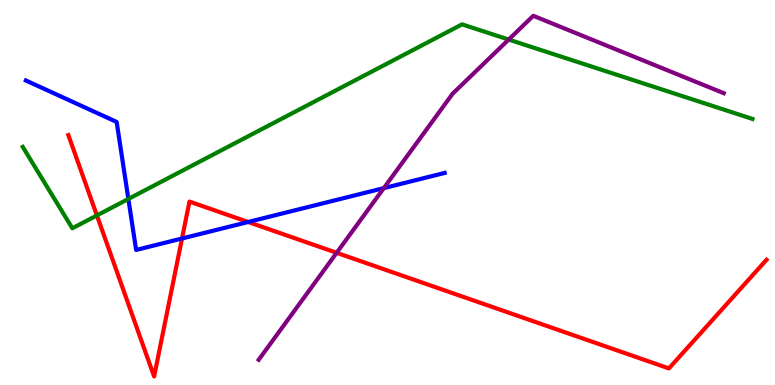[{'lines': ['blue', 'red'], 'intersections': [{'x': 2.35, 'y': 3.81}, {'x': 3.2, 'y': 4.23}]}, {'lines': ['green', 'red'], 'intersections': [{'x': 1.25, 'y': 4.4}]}, {'lines': ['purple', 'red'], 'intersections': [{'x': 4.34, 'y': 3.43}]}, {'lines': ['blue', 'green'], 'intersections': [{'x': 1.66, 'y': 4.83}]}, {'lines': ['blue', 'purple'], 'intersections': [{'x': 4.95, 'y': 5.11}]}, {'lines': ['green', 'purple'], 'intersections': [{'x': 6.56, 'y': 8.97}]}]